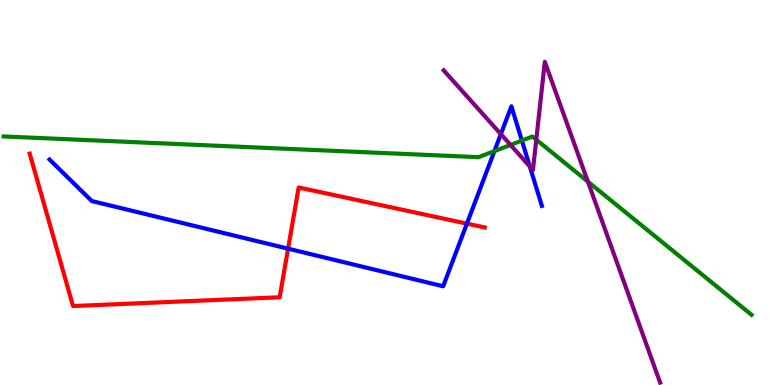[{'lines': ['blue', 'red'], 'intersections': [{'x': 3.72, 'y': 3.54}, {'x': 6.02, 'y': 4.19}]}, {'lines': ['green', 'red'], 'intersections': []}, {'lines': ['purple', 'red'], 'intersections': []}, {'lines': ['blue', 'green'], 'intersections': [{'x': 6.38, 'y': 6.08}, {'x': 6.73, 'y': 6.35}]}, {'lines': ['blue', 'purple'], 'intersections': [{'x': 6.46, 'y': 6.52}, {'x': 6.84, 'y': 5.68}]}, {'lines': ['green', 'purple'], 'intersections': [{'x': 6.59, 'y': 6.24}, {'x': 6.92, 'y': 6.37}, {'x': 7.59, 'y': 5.28}]}]